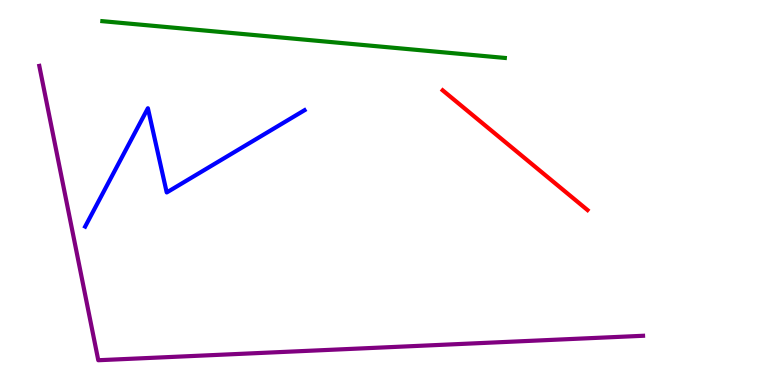[{'lines': ['blue', 'red'], 'intersections': []}, {'lines': ['green', 'red'], 'intersections': []}, {'lines': ['purple', 'red'], 'intersections': []}, {'lines': ['blue', 'green'], 'intersections': []}, {'lines': ['blue', 'purple'], 'intersections': []}, {'lines': ['green', 'purple'], 'intersections': []}]